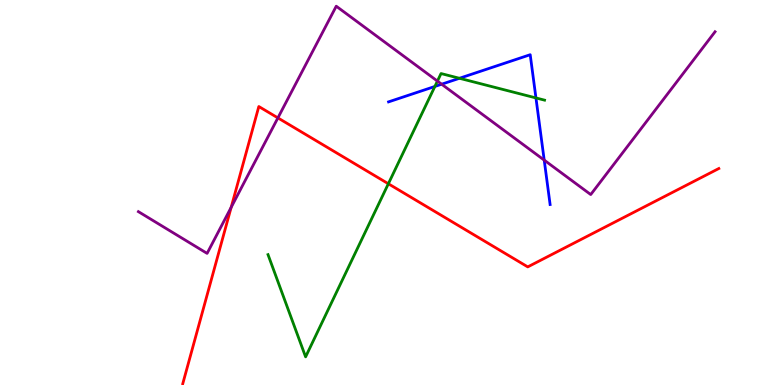[{'lines': ['blue', 'red'], 'intersections': []}, {'lines': ['green', 'red'], 'intersections': [{'x': 5.01, 'y': 5.23}]}, {'lines': ['purple', 'red'], 'intersections': [{'x': 2.98, 'y': 4.61}, {'x': 3.59, 'y': 6.94}]}, {'lines': ['blue', 'green'], 'intersections': [{'x': 5.61, 'y': 7.75}, {'x': 5.93, 'y': 7.97}, {'x': 6.92, 'y': 7.46}]}, {'lines': ['blue', 'purple'], 'intersections': [{'x': 5.7, 'y': 7.81}, {'x': 7.02, 'y': 5.84}]}, {'lines': ['green', 'purple'], 'intersections': [{'x': 5.64, 'y': 7.89}]}]